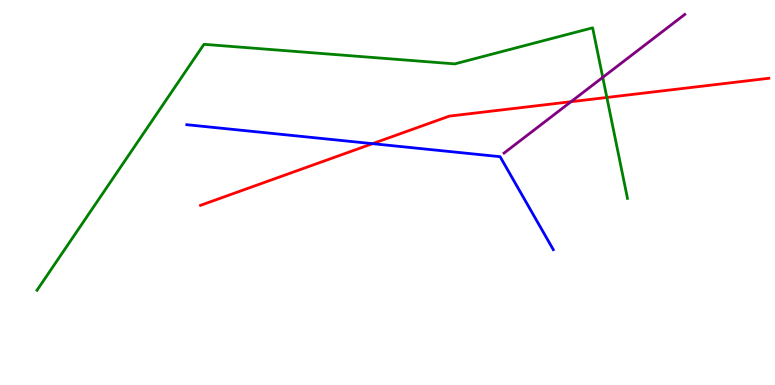[{'lines': ['blue', 'red'], 'intersections': [{'x': 4.81, 'y': 6.27}]}, {'lines': ['green', 'red'], 'intersections': [{'x': 7.83, 'y': 7.47}]}, {'lines': ['purple', 'red'], 'intersections': [{'x': 7.37, 'y': 7.36}]}, {'lines': ['blue', 'green'], 'intersections': []}, {'lines': ['blue', 'purple'], 'intersections': []}, {'lines': ['green', 'purple'], 'intersections': [{'x': 7.78, 'y': 7.99}]}]